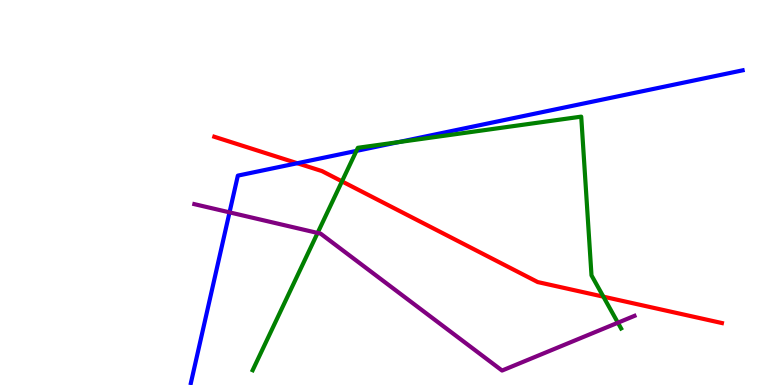[{'lines': ['blue', 'red'], 'intersections': [{'x': 3.84, 'y': 5.76}]}, {'lines': ['green', 'red'], 'intersections': [{'x': 4.41, 'y': 5.29}, {'x': 7.79, 'y': 2.29}]}, {'lines': ['purple', 'red'], 'intersections': []}, {'lines': ['blue', 'green'], 'intersections': [{'x': 4.6, 'y': 6.08}, {'x': 5.14, 'y': 6.31}]}, {'lines': ['blue', 'purple'], 'intersections': [{'x': 2.96, 'y': 4.48}]}, {'lines': ['green', 'purple'], 'intersections': [{'x': 4.1, 'y': 3.95}, {'x': 7.97, 'y': 1.62}]}]